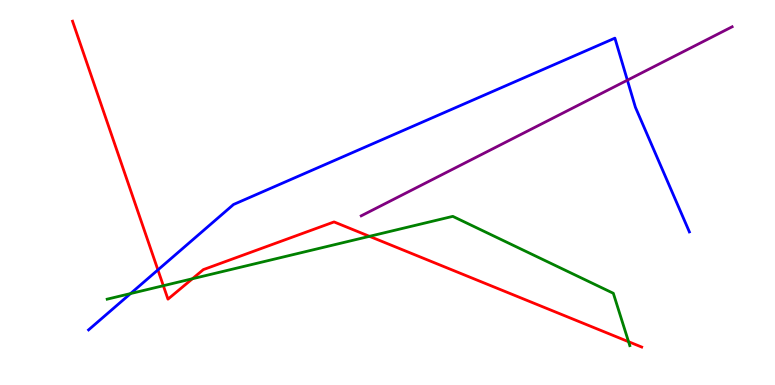[{'lines': ['blue', 'red'], 'intersections': [{'x': 2.04, 'y': 2.99}]}, {'lines': ['green', 'red'], 'intersections': [{'x': 2.11, 'y': 2.58}, {'x': 2.48, 'y': 2.76}, {'x': 4.77, 'y': 3.86}, {'x': 8.11, 'y': 1.12}]}, {'lines': ['purple', 'red'], 'intersections': []}, {'lines': ['blue', 'green'], 'intersections': [{'x': 1.68, 'y': 2.37}]}, {'lines': ['blue', 'purple'], 'intersections': [{'x': 8.1, 'y': 7.92}]}, {'lines': ['green', 'purple'], 'intersections': []}]